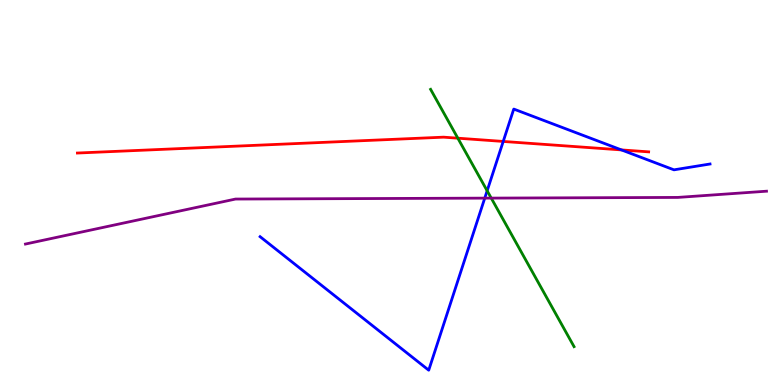[{'lines': ['blue', 'red'], 'intersections': [{'x': 6.49, 'y': 6.33}, {'x': 8.02, 'y': 6.11}]}, {'lines': ['green', 'red'], 'intersections': [{'x': 5.91, 'y': 6.41}]}, {'lines': ['purple', 'red'], 'intersections': []}, {'lines': ['blue', 'green'], 'intersections': [{'x': 6.29, 'y': 5.04}]}, {'lines': ['blue', 'purple'], 'intersections': [{'x': 6.25, 'y': 4.85}]}, {'lines': ['green', 'purple'], 'intersections': [{'x': 6.34, 'y': 4.85}]}]